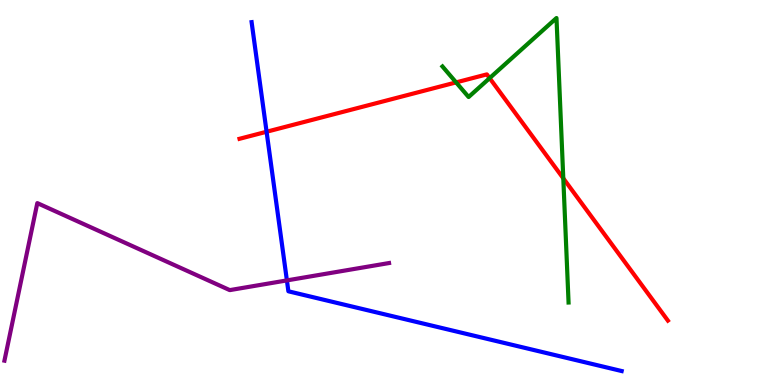[{'lines': ['blue', 'red'], 'intersections': [{'x': 3.44, 'y': 6.58}]}, {'lines': ['green', 'red'], 'intersections': [{'x': 5.89, 'y': 7.86}, {'x': 6.32, 'y': 7.97}, {'x': 7.27, 'y': 5.37}]}, {'lines': ['purple', 'red'], 'intersections': []}, {'lines': ['blue', 'green'], 'intersections': []}, {'lines': ['blue', 'purple'], 'intersections': [{'x': 3.7, 'y': 2.72}]}, {'lines': ['green', 'purple'], 'intersections': []}]